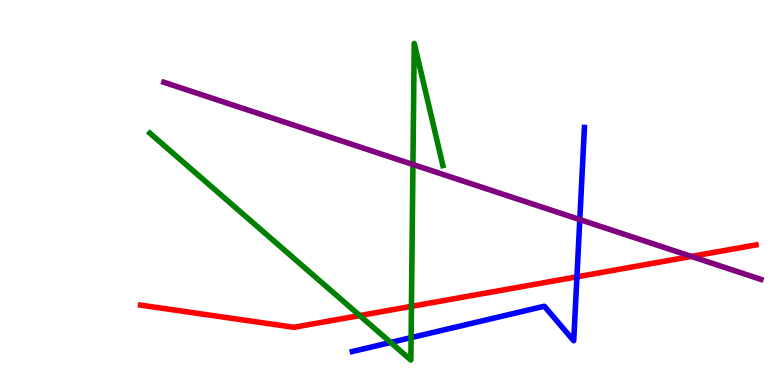[{'lines': ['blue', 'red'], 'intersections': [{'x': 7.44, 'y': 2.81}]}, {'lines': ['green', 'red'], 'intersections': [{'x': 4.64, 'y': 1.8}, {'x': 5.31, 'y': 2.04}]}, {'lines': ['purple', 'red'], 'intersections': [{'x': 8.92, 'y': 3.34}]}, {'lines': ['blue', 'green'], 'intersections': [{'x': 5.04, 'y': 1.1}, {'x': 5.3, 'y': 1.23}]}, {'lines': ['blue', 'purple'], 'intersections': [{'x': 7.48, 'y': 4.3}]}, {'lines': ['green', 'purple'], 'intersections': [{'x': 5.33, 'y': 5.73}]}]